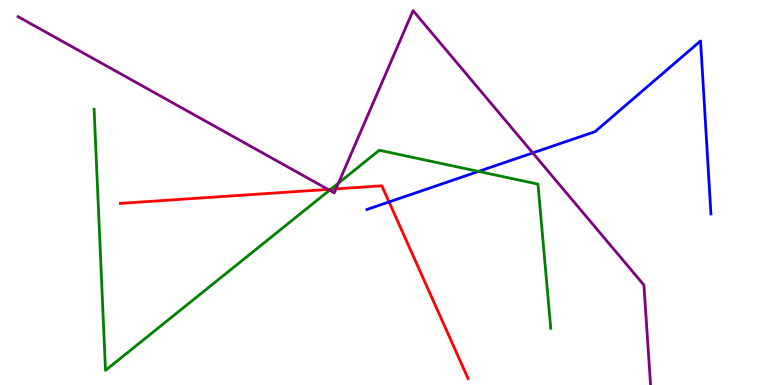[{'lines': ['blue', 'red'], 'intersections': [{'x': 5.02, 'y': 4.75}]}, {'lines': ['green', 'red'], 'intersections': [{'x': 4.27, 'y': 5.08}]}, {'lines': ['purple', 'red'], 'intersections': [{'x': 4.23, 'y': 5.08}, {'x': 4.34, 'y': 5.09}]}, {'lines': ['blue', 'green'], 'intersections': [{'x': 6.17, 'y': 5.55}]}, {'lines': ['blue', 'purple'], 'intersections': [{'x': 6.87, 'y': 6.03}]}, {'lines': ['green', 'purple'], 'intersections': [{'x': 4.25, 'y': 5.06}, {'x': 4.37, 'y': 5.24}]}]